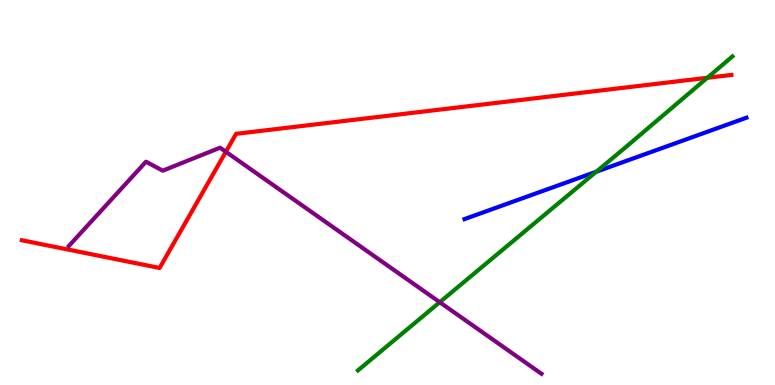[{'lines': ['blue', 'red'], 'intersections': []}, {'lines': ['green', 'red'], 'intersections': [{'x': 9.13, 'y': 7.98}]}, {'lines': ['purple', 'red'], 'intersections': [{'x': 2.91, 'y': 6.06}]}, {'lines': ['blue', 'green'], 'intersections': [{'x': 7.69, 'y': 5.54}]}, {'lines': ['blue', 'purple'], 'intersections': []}, {'lines': ['green', 'purple'], 'intersections': [{'x': 5.67, 'y': 2.15}]}]